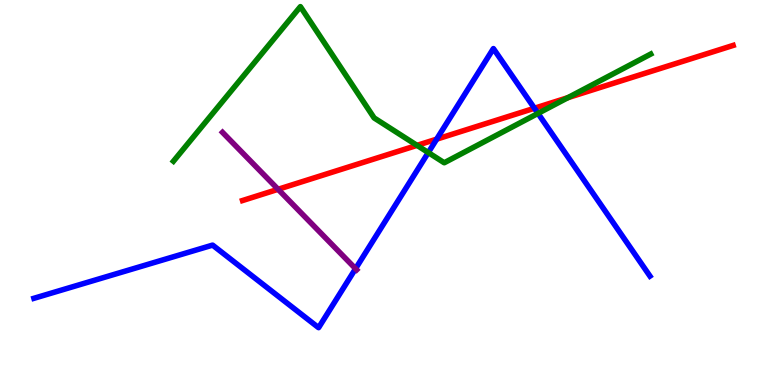[{'lines': ['blue', 'red'], 'intersections': [{'x': 5.63, 'y': 6.39}, {'x': 6.9, 'y': 7.19}]}, {'lines': ['green', 'red'], 'intersections': [{'x': 5.38, 'y': 6.22}, {'x': 7.33, 'y': 7.46}]}, {'lines': ['purple', 'red'], 'intersections': [{'x': 3.59, 'y': 5.08}]}, {'lines': ['blue', 'green'], 'intersections': [{'x': 5.53, 'y': 6.04}, {'x': 6.94, 'y': 7.05}]}, {'lines': ['blue', 'purple'], 'intersections': [{'x': 4.59, 'y': 3.02}]}, {'lines': ['green', 'purple'], 'intersections': []}]